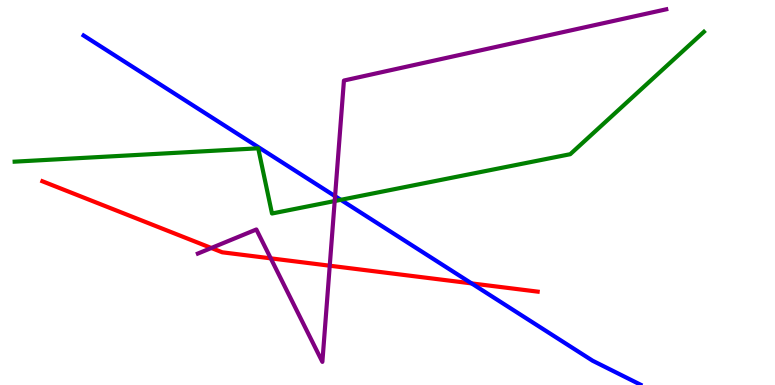[{'lines': ['blue', 'red'], 'intersections': [{'x': 6.09, 'y': 2.64}]}, {'lines': ['green', 'red'], 'intersections': []}, {'lines': ['purple', 'red'], 'intersections': [{'x': 2.73, 'y': 3.56}, {'x': 3.49, 'y': 3.29}, {'x': 4.25, 'y': 3.1}]}, {'lines': ['blue', 'green'], 'intersections': [{'x': 4.4, 'y': 4.81}]}, {'lines': ['blue', 'purple'], 'intersections': [{'x': 4.32, 'y': 4.9}]}, {'lines': ['green', 'purple'], 'intersections': [{'x': 4.32, 'y': 4.78}]}]